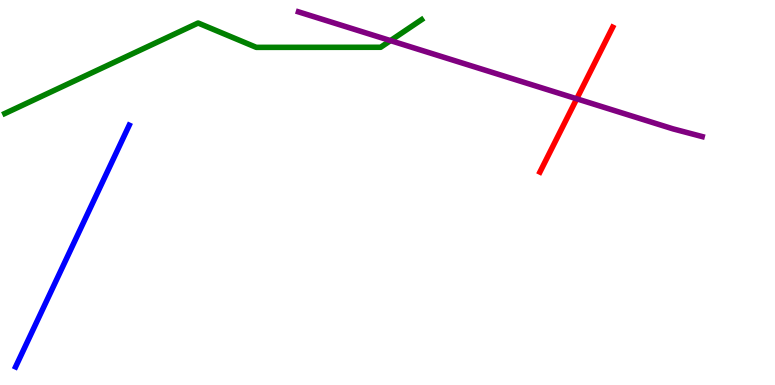[{'lines': ['blue', 'red'], 'intersections': []}, {'lines': ['green', 'red'], 'intersections': []}, {'lines': ['purple', 'red'], 'intersections': [{'x': 7.44, 'y': 7.43}]}, {'lines': ['blue', 'green'], 'intersections': []}, {'lines': ['blue', 'purple'], 'intersections': []}, {'lines': ['green', 'purple'], 'intersections': [{'x': 5.04, 'y': 8.95}]}]